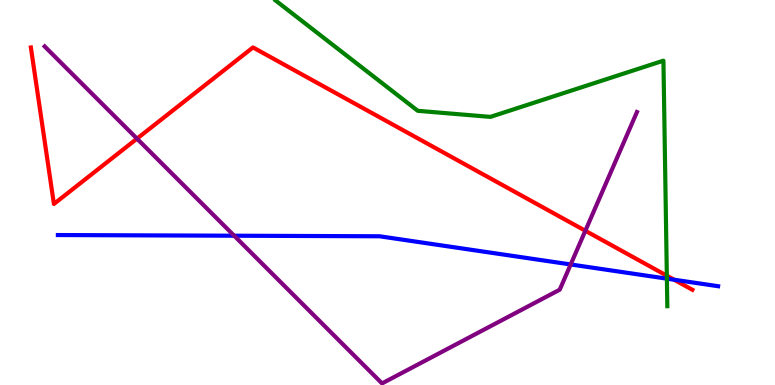[{'lines': ['blue', 'red'], 'intersections': [{'x': 8.7, 'y': 2.73}]}, {'lines': ['green', 'red'], 'intersections': [{'x': 8.6, 'y': 2.84}]}, {'lines': ['purple', 'red'], 'intersections': [{'x': 1.77, 'y': 6.4}, {'x': 7.55, 'y': 4.01}]}, {'lines': ['blue', 'green'], 'intersections': [{'x': 8.6, 'y': 2.76}]}, {'lines': ['blue', 'purple'], 'intersections': [{'x': 3.02, 'y': 3.88}, {'x': 7.36, 'y': 3.13}]}, {'lines': ['green', 'purple'], 'intersections': []}]